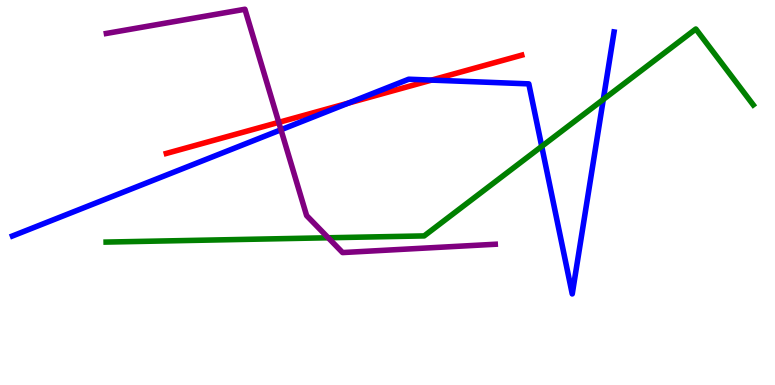[{'lines': ['blue', 'red'], 'intersections': [{'x': 4.5, 'y': 7.32}, {'x': 5.57, 'y': 7.92}]}, {'lines': ['green', 'red'], 'intersections': []}, {'lines': ['purple', 'red'], 'intersections': [{'x': 3.6, 'y': 6.82}]}, {'lines': ['blue', 'green'], 'intersections': [{'x': 6.99, 'y': 6.2}, {'x': 7.78, 'y': 7.42}]}, {'lines': ['blue', 'purple'], 'intersections': [{'x': 3.63, 'y': 6.63}]}, {'lines': ['green', 'purple'], 'intersections': [{'x': 4.23, 'y': 3.82}]}]